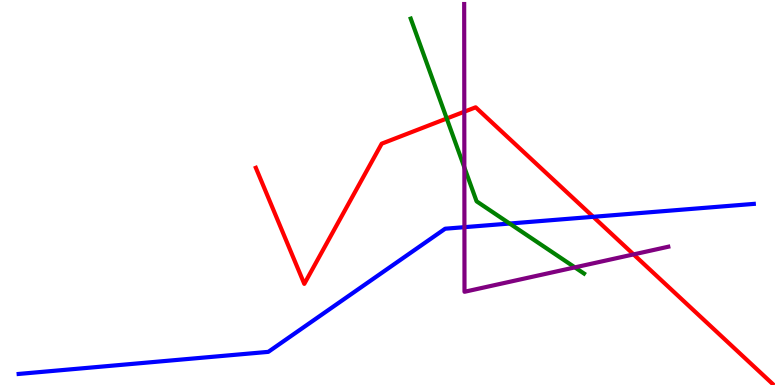[{'lines': ['blue', 'red'], 'intersections': [{'x': 7.65, 'y': 4.37}]}, {'lines': ['green', 'red'], 'intersections': [{'x': 5.76, 'y': 6.92}]}, {'lines': ['purple', 'red'], 'intersections': [{'x': 5.99, 'y': 7.1}, {'x': 8.18, 'y': 3.39}]}, {'lines': ['blue', 'green'], 'intersections': [{'x': 6.58, 'y': 4.19}]}, {'lines': ['blue', 'purple'], 'intersections': [{'x': 5.99, 'y': 4.1}]}, {'lines': ['green', 'purple'], 'intersections': [{'x': 5.99, 'y': 5.65}, {'x': 7.42, 'y': 3.06}]}]